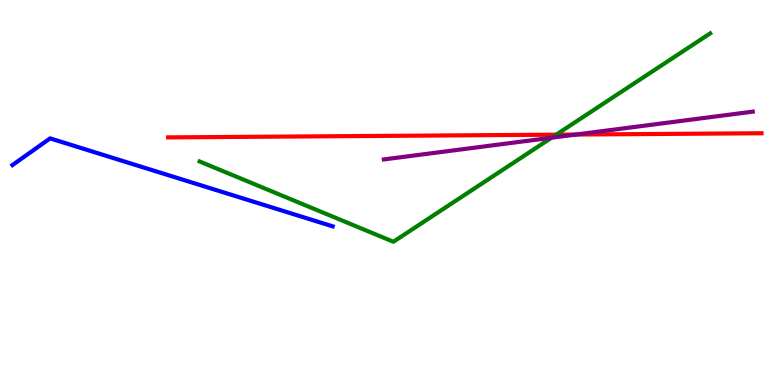[{'lines': ['blue', 'red'], 'intersections': []}, {'lines': ['green', 'red'], 'intersections': [{'x': 7.18, 'y': 6.5}]}, {'lines': ['purple', 'red'], 'intersections': [{'x': 7.43, 'y': 6.51}]}, {'lines': ['blue', 'green'], 'intersections': []}, {'lines': ['blue', 'purple'], 'intersections': []}, {'lines': ['green', 'purple'], 'intersections': [{'x': 7.12, 'y': 6.42}]}]